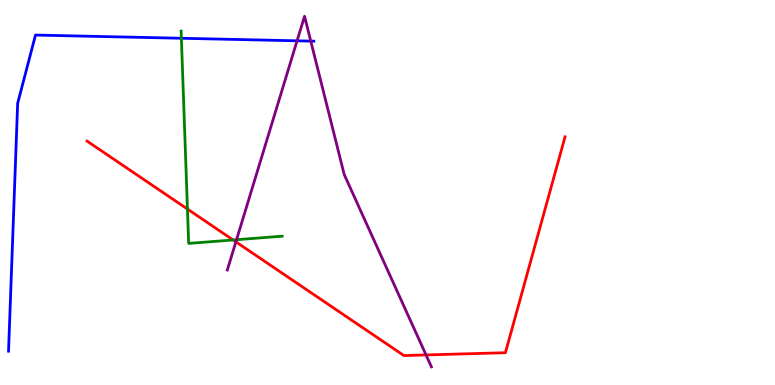[{'lines': ['blue', 'red'], 'intersections': []}, {'lines': ['green', 'red'], 'intersections': [{'x': 2.42, 'y': 4.57}, {'x': 3.01, 'y': 3.77}]}, {'lines': ['purple', 'red'], 'intersections': [{'x': 3.04, 'y': 3.72}, {'x': 5.5, 'y': 0.781}]}, {'lines': ['blue', 'green'], 'intersections': [{'x': 2.34, 'y': 9.01}]}, {'lines': ['blue', 'purple'], 'intersections': [{'x': 3.83, 'y': 8.94}, {'x': 4.01, 'y': 8.93}]}, {'lines': ['green', 'purple'], 'intersections': [{'x': 3.05, 'y': 3.77}]}]